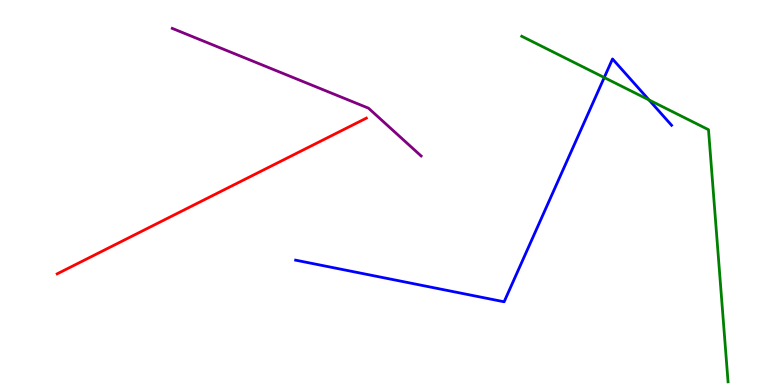[{'lines': ['blue', 'red'], 'intersections': []}, {'lines': ['green', 'red'], 'intersections': []}, {'lines': ['purple', 'red'], 'intersections': []}, {'lines': ['blue', 'green'], 'intersections': [{'x': 7.8, 'y': 7.99}, {'x': 8.37, 'y': 7.4}]}, {'lines': ['blue', 'purple'], 'intersections': []}, {'lines': ['green', 'purple'], 'intersections': []}]